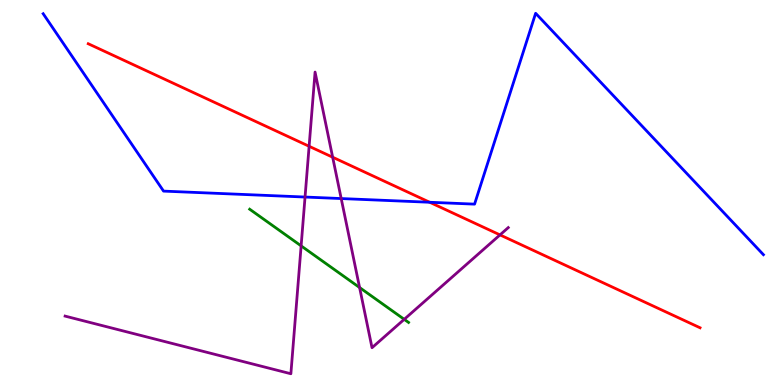[{'lines': ['blue', 'red'], 'intersections': [{'x': 5.54, 'y': 4.75}]}, {'lines': ['green', 'red'], 'intersections': []}, {'lines': ['purple', 'red'], 'intersections': [{'x': 3.99, 'y': 6.2}, {'x': 4.29, 'y': 5.92}, {'x': 6.45, 'y': 3.9}]}, {'lines': ['blue', 'green'], 'intersections': []}, {'lines': ['blue', 'purple'], 'intersections': [{'x': 3.94, 'y': 4.88}, {'x': 4.4, 'y': 4.84}]}, {'lines': ['green', 'purple'], 'intersections': [{'x': 3.89, 'y': 3.61}, {'x': 4.64, 'y': 2.53}, {'x': 5.22, 'y': 1.71}]}]